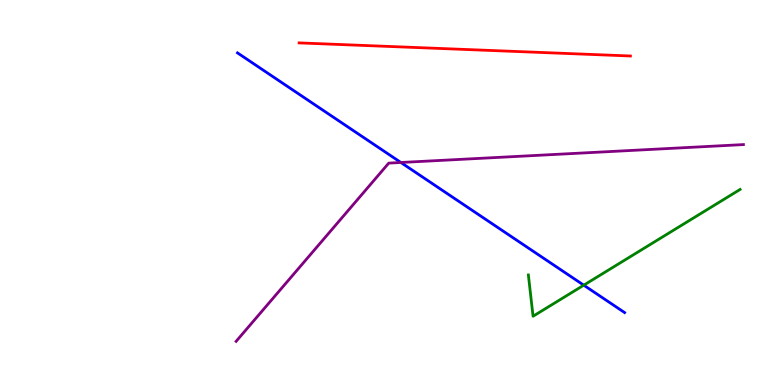[{'lines': ['blue', 'red'], 'intersections': []}, {'lines': ['green', 'red'], 'intersections': []}, {'lines': ['purple', 'red'], 'intersections': []}, {'lines': ['blue', 'green'], 'intersections': [{'x': 7.53, 'y': 2.59}]}, {'lines': ['blue', 'purple'], 'intersections': [{'x': 5.17, 'y': 5.78}]}, {'lines': ['green', 'purple'], 'intersections': []}]